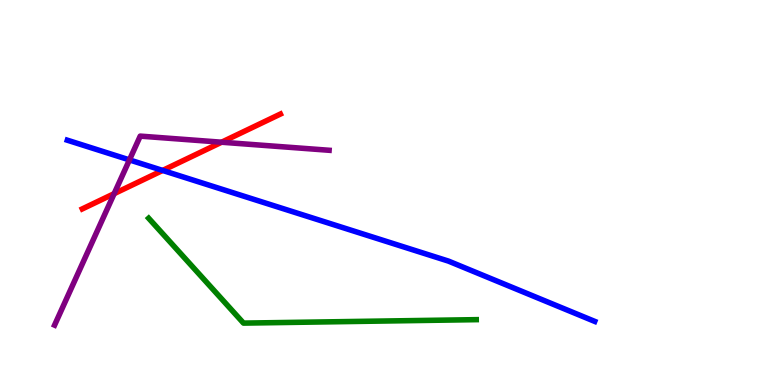[{'lines': ['blue', 'red'], 'intersections': [{'x': 2.1, 'y': 5.57}]}, {'lines': ['green', 'red'], 'intersections': []}, {'lines': ['purple', 'red'], 'intersections': [{'x': 1.47, 'y': 4.97}, {'x': 2.86, 'y': 6.31}]}, {'lines': ['blue', 'green'], 'intersections': []}, {'lines': ['blue', 'purple'], 'intersections': [{'x': 1.67, 'y': 5.85}]}, {'lines': ['green', 'purple'], 'intersections': []}]